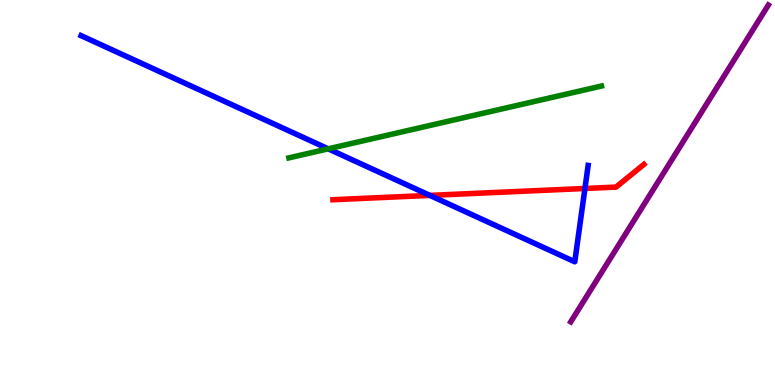[{'lines': ['blue', 'red'], 'intersections': [{'x': 5.55, 'y': 4.92}, {'x': 7.55, 'y': 5.1}]}, {'lines': ['green', 'red'], 'intersections': []}, {'lines': ['purple', 'red'], 'intersections': []}, {'lines': ['blue', 'green'], 'intersections': [{'x': 4.24, 'y': 6.13}]}, {'lines': ['blue', 'purple'], 'intersections': []}, {'lines': ['green', 'purple'], 'intersections': []}]